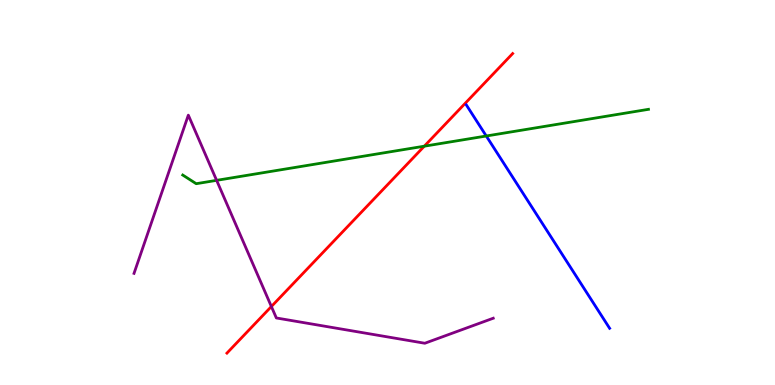[{'lines': ['blue', 'red'], 'intersections': []}, {'lines': ['green', 'red'], 'intersections': [{'x': 5.47, 'y': 6.2}]}, {'lines': ['purple', 'red'], 'intersections': [{'x': 3.5, 'y': 2.04}]}, {'lines': ['blue', 'green'], 'intersections': [{'x': 6.27, 'y': 6.47}]}, {'lines': ['blue', 'purple'], 'intersections': []}, {'lines': ['green', 'purple'], 'intersections': [{'x': 2.8, 'y': 5.32}]}]